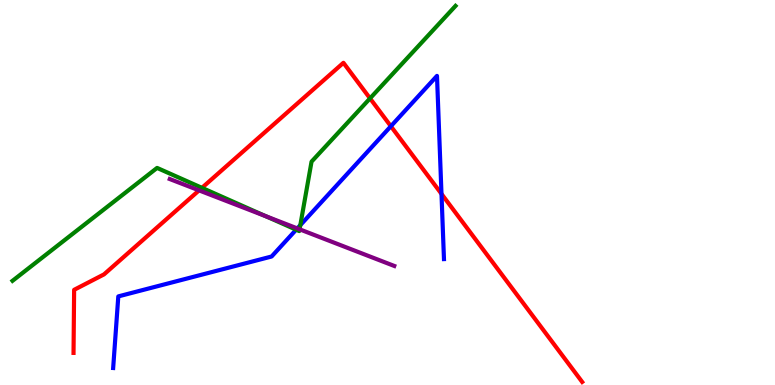[{'lines': ['blue', 'red'], 'intersections': [{'x': 5.04, 'y': 6.72}, {'x': 5.7, 'y': 4.96}]}, {'lines': ['green', 'red'], 'intersections': [{'x': 2.61, 'y': 5.12}, {'x': 4.77, 'y': 7.44}]}, {'lines': ['purple', 'red'], 'intersections': [{'x': 2.57, 'y': 5.05}]}, {'lines': ['blue', 'green'], 'intersections': [{'x': 3.82, 'y': 4.03}, {'x': 3.88, 'y': 4.15}]}, {'lines': ['blue', 'purple'], 'intersections': [{'x': 3.84, 'y': 4.07}]}, {'lines': ['green', 'purple'], 'intersections': [{'x': 3.43, 'y': 4.38}, {'x': 3.87, 'y': 4.04}]}]